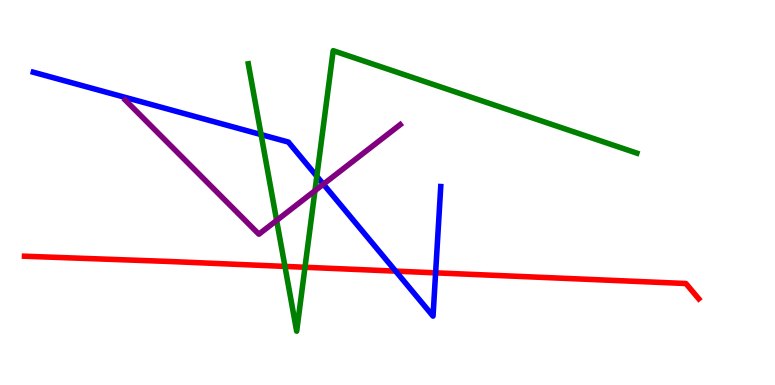[{'lines': ['blue', 'red'], 'intersections': [{'x': 5.11, 'y': 2.96}, {'x': 5.62, 'y': 2.91}]}, {'lines': ['green', 'red'], 'intersections': [{'x': 3.68, 'y': 3.08}, {'x': 3.94, 'y': 3.06}]}, {'lines': ['purple', 'red'], 'intersections': []}, {'lines': ['blue', 'green'], 'intersections': [{'x': 3.37, 'y': 6.5}, {'x': 4.09, 'y': 5.42}]}, {'lines': ['blue', 'purple'], 'intersections': [{'x': 4.17, 'y': 5.22}]}, {'lines': ['green', 'purple'], 'intersections': [{'x': 3.57, 'y': 4.27}, {'x': 4.06, 'y': 5.05}]}]